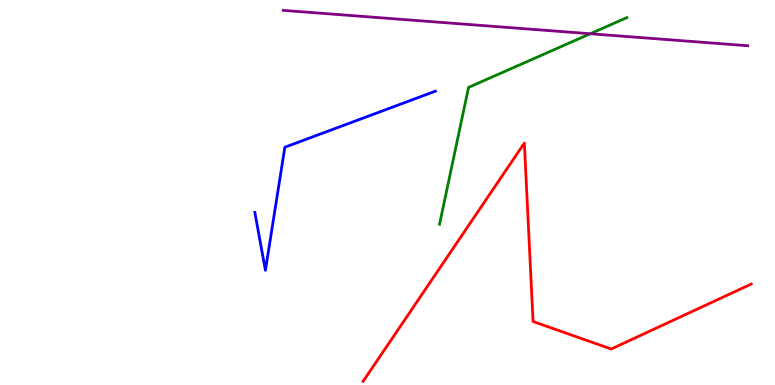[{'lines': ['blue', 'red'], 'intersections': []}, {'lines': ['green', 'red'], 'intersections': []}, {'lines': ['purple', 'red'], 'intersections': []}, {'lines': ['blue', 'green'], 'intersections': []}, {'lines': ['blue', 'purple'], 'intersections': []}, {'lines': ['green', 'purple'], 'intersections': [{'x': 7.62, 'y': 9.12}]}]